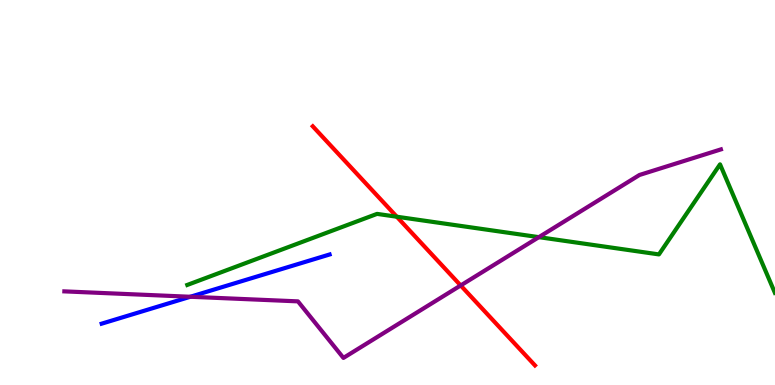[{'lines': ['blue', 'red'], 'intersections': []}, {'lines': ['green', 'red'], 'intersections': [{'x': 5.12, 'y': 4.37}]}, {'lines': ['purple', 'red'], 'intersections': [{'x': 5.94, 'y': 2.59}]}, {'lines': ['blue', 'green'], 'intersections': []}, {'lines': ['blue', 'purple'], 'intersections': [{'x': 2.46, 'y': 2.29}]}, {'lines': ['green', 'purple'], 'intersections': [{'x': 6.95, 'y': 3.84}]}]